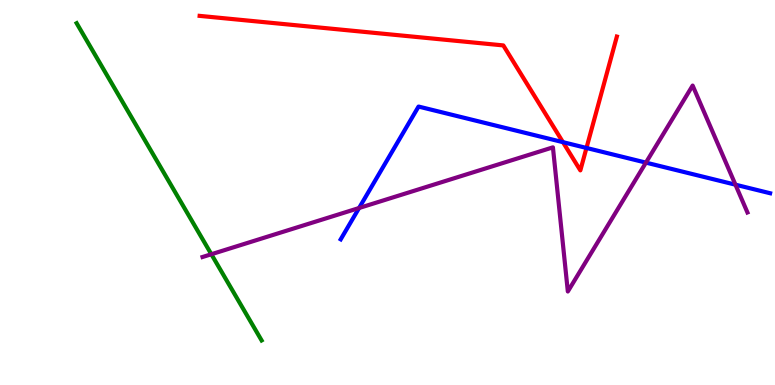[{'lines': ['blue', 'red'], 'intersections': [{'x': 7.26, 'y': 6.31}, {'x': 7.57, 'y': 6.16}]}, {'lines': ['green', 'red'], 'intersections': []}, {'lines': ['purple', 'red'], 'intersections': []}, {'lines': ['blue', 'green'], 'intersections': []}, {'lines': ['blue', 'purple'], 'intersections': [{'x': 4.63, 'y': 4.6}, {'x': 8.33, 'y': 5.78}, {'x': 9.49, 'y': 5.2}]}, {'lines': ['green', 'purple'], 'intersections': [{'x': 2.73, 'y': 3.4}]}]